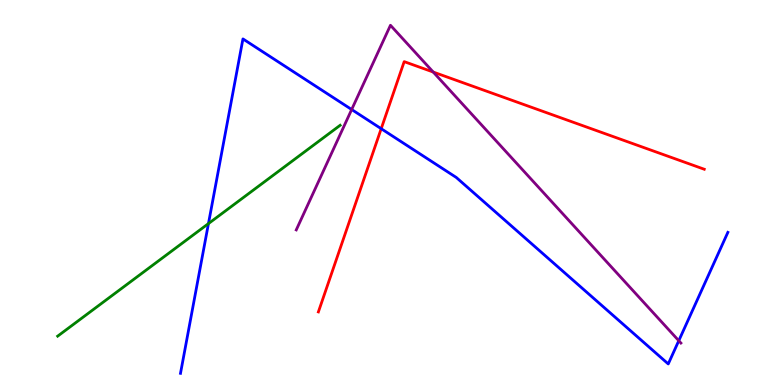[{'lines': ['blue', 'red'], 'intersections': [{'x': 4.92, 'y': 6.66}]}, {'lines': ['green', 'red'], 'intersections': []}, {'lines': ['purple', 'red'], 'intersections': [{'x': 5.59, 'y': 8.13}]}, {'lines': ['blue', 'green'], 'intersections': [{'x': 2.69, 'y': 4.19}]}, {'lines': ['blue', 'purple'], 'intersections': [{'x': 4.54, 'y': 7.16}, {'x': 8.76, 'y': 1.15}]}, {'lines': ['green', 'purple'], 'intersections': []}]